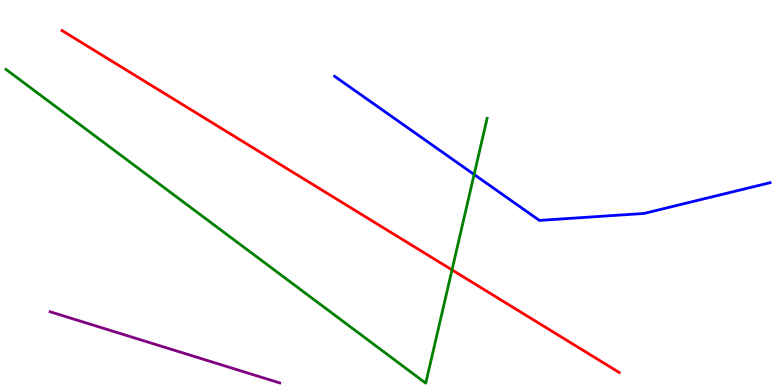[{'lines': ['blue', 'red'], 'intersections': []}, {'lines': ['green', 'red'], 'intersections': [{'x': 5.83, 'y': 2.99}]}, {'lines': ['purple', 'red'], 'intersections': []}, {'lines': ['blue', 'green'], 'intersections': [{'x': 6.12, 'y': 5.47}]}, {'lines': ['blue', 'purple'], 'intersections': []}, {'lines': ['green', 'purple'], 'intersections': []}]